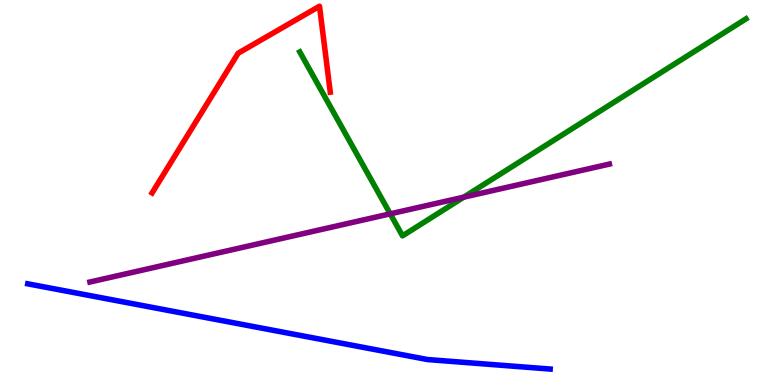[{'lines': ['blue', 'red'], 'intersections': []}, {'lines': ['green', 'red'], 'intersections': []}, {'lines': ['purple', 'red'], 'intersections': []}, {'lines': ['blue', 'green'], 'intersections': []}, {'lines': ['blue', 'purple'], 'intersections': []}, {'lines': ['green', 'purple'], 'intersections': [{'x': 5.04, 'y': 4.45}, {'x': 5.98, 'y': 4.88}]}]